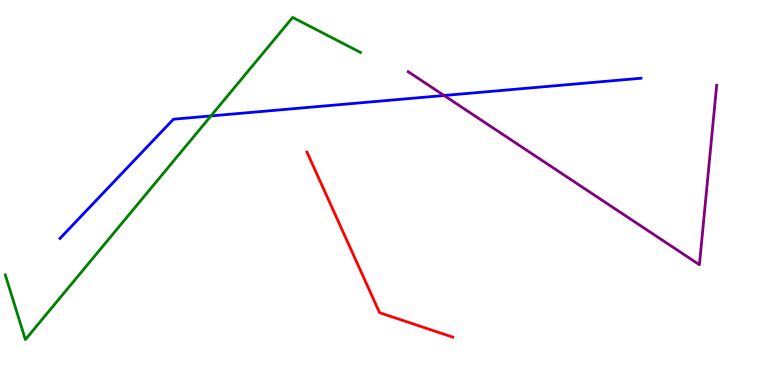[{'lines': ['blue', 'red'], 'intersections': []}, {'lines': ['green', 'red'], 'intersections': []}, {'lines': ['purple', 'red'], 'intersections': []}, {'lines': ['blue', 'green'], 'intersections': [{'x': 2.72, 'y': 6.99}]}, {'lines': ['blue', 'purple'], 'intersections': [{'x': 5.73, 'y': 7.52}]}, {'lines': ['green', 'purple'], 'intersections': []}]